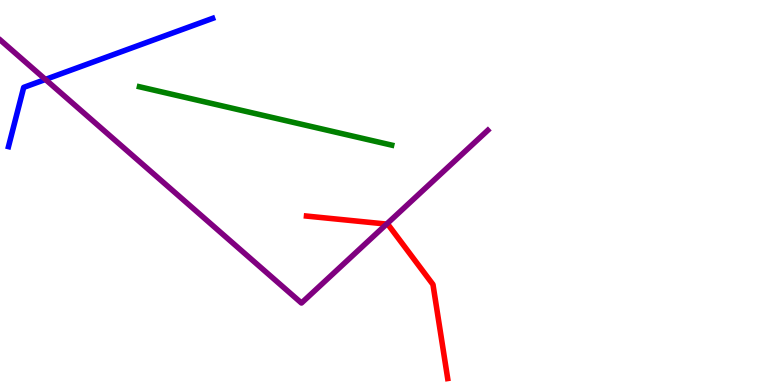[{'lines': ['blue', 'red'], 'intersections': []}, {'lines': ['green', 'red'], 'intersections': []}, {'lines': ['purple', 'red'], 'intersections': [{'x': 4.99, 'y': 4.18}]}, {'lines': ['blue', 'green'], 'intersections': []}, {'lines': ['blue', 'purple'], 'intersections': [{'x': 0.586, 'y': 7.94}]}, {'lines': ['green', 'purple'], 'intersections': []}]